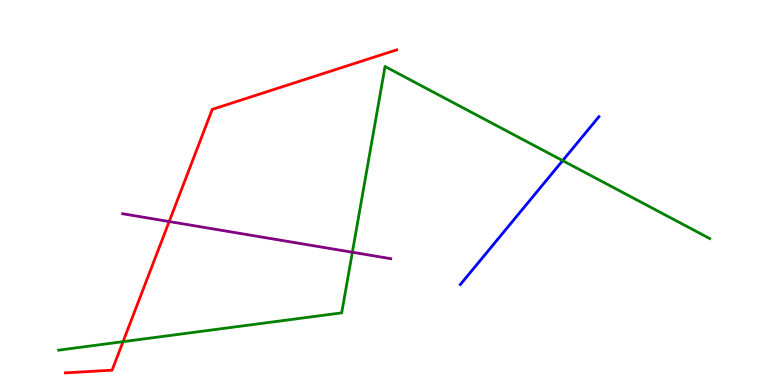[{'lines': ['blue', 'red'], 'intersections': []}, {'lines': ['green', 'red'], 'intersections': [{'x': 1.59, 'y': 1.13}]}, {'lines': ['purple', 'red'], 'intersections': [{'x': 2.18, 'y': 4.25}]}, {'lines': ['blue', 'green'], 'intersections': [{'x': 7.26, 'y': 5.83}]}, {'lines': ['blue', 'purple'], 'intersections': []}, {'lines': ['green', 'purple'], 'intersections': [{'x': 4.55, 'y': 3.45}]}]